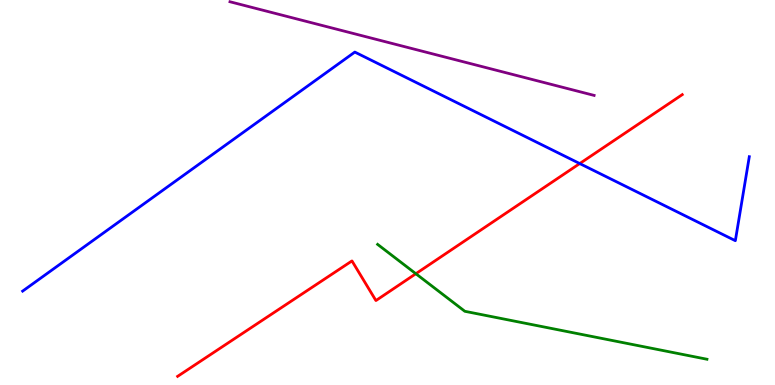[{'lines': ['blue', 'red'], 'intersections': [{'x': 7.48, 'y': 5.75}]}, {'lines': ['green', 'red'], 'intersections': [{'x': 5.37, 'y': 2.89}]}, {'lines': ['purple', 'red'], 'intersections': []}, {'lines': ['blue', 'green'], 'intersections': []}, {'lines': ['blue', 'purple'], 'intersections': []}, {'lines': ['green', 'purple'], 'intersections': []}]